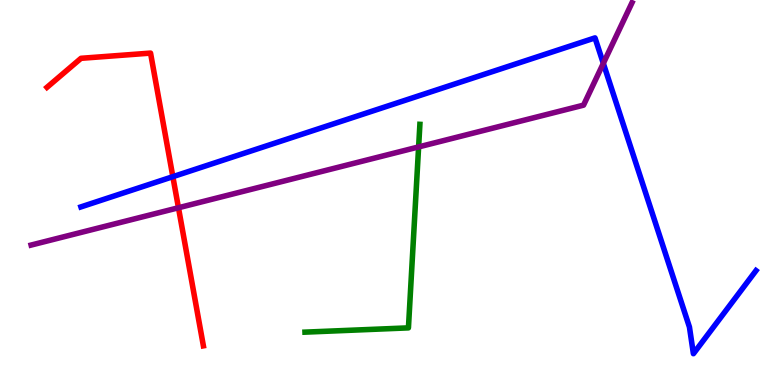[{'lines': ['blue', 'red'], 'intersections': [{'x': 2.23, 'y': 5.41}]}, {'lines': ['green', 'red'], 'intersections': []}, {'lines': ['purple', 'red'], 'intersections': [{'x': 2.3, 'y': 4.6}]}, {'lines': ['blue', 'green'], 'intersections': []}, {'lines': ['blue', 'purple'], 'intersections': [{'x': 7.78, 'y': 8.35}]}, {'lines': ['green', 'purple'], 'intersections': [{'x': 5.4, 'y': 6.18}]}]